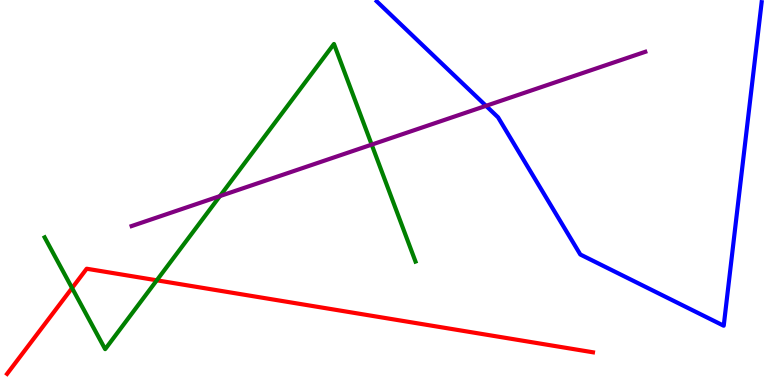[{'lines': ['blue', 'red'], 'intersections': []}, {'lines': ['green', 'red'], 'intersections': [{'x': 0.93, 'y': 2.52}, {'x': 2.02, 'y': 2.72}]}, {'lines': ['purple', 'red'], 'intersections': []}, {'lines': ['blue', 'green'], 'intersections': []}, {'lines': ['blue', 'purple'], 'intersections': [{'x': 6.27, 'y': 7.25}]}, {'lines': ['green', 'purple'], 'intersections': [{'x': 2.84, 'y': 4.91}, {'x': 4.8, 'y': 6.24}]}]